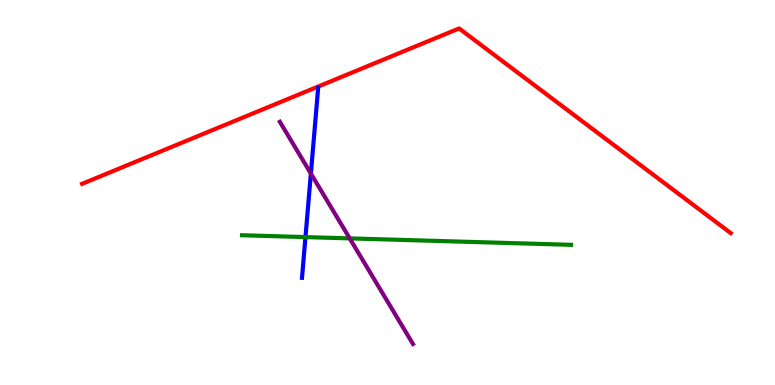[{'lines': ['blue', 'red'], 'intersections': []}, {'lines': ['green', 'red'], 'intersections': []}, {'lines': ['purple', 'red'], 'intersections': []}, {'lines': ['blue', 'green'], 'intersections': [{'x': 3.94, 'y': 3.84}]}, {'lines': ['blue', 'purple'], 'intersections': [{'x': 4.01, 'y': 5.49}]}, {'lines': ['green', 'purple'], 'intersections': [{'x': 4.51, 'y': 3.81}]}]